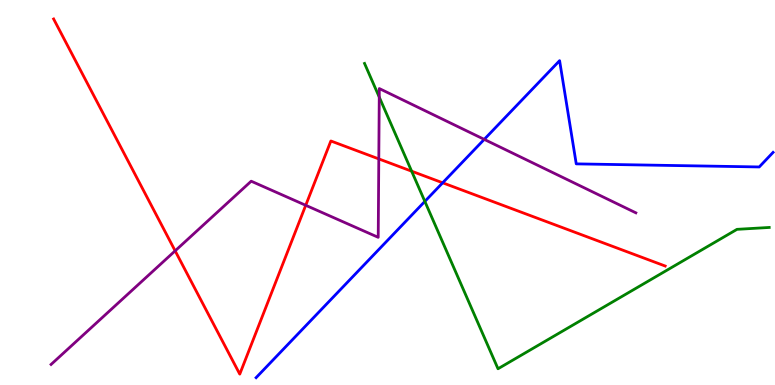[{'lines': ['blue', 'red'], 'intersections': [{'x': 5.71, 'y': 5.25}]}, {'lines': ['green', 'red'], 'intersections': [{'x': 5.31, 'y': 5.55}]}, {'lines': ['purple', 'red'], 'intersections': [{'x': 2.26, 'y': 3.48}, {'x': 3.94, 'y': 4.67}, {'x': 4.89, 'y': 5.87}]}, {'lines': ['blue', 'green'], 'intersections': [{'x': 5.48, 'y': 4.77}]}, {'lines': ['blue', 'purple'], 'intersections': [{'x': 6.25, 'y': 6.38}]}, {'lines': ['green', 'purple'], 'intersections': [{'x': 4.89, 'y': 7.48}]}]